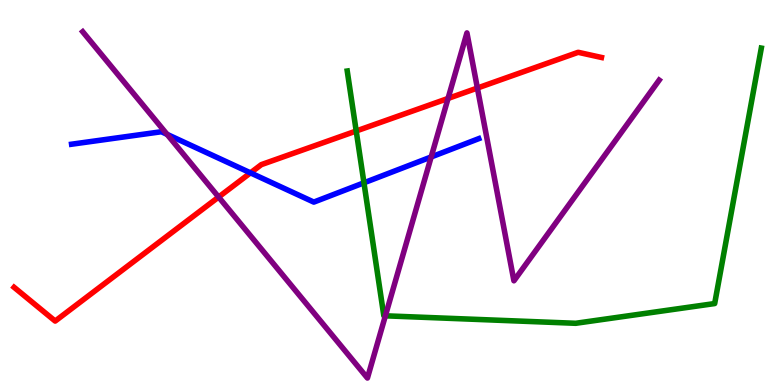[{'lines': ['blue', 'red'], 'intersections': [{'x': 3.23, 'y': 5.51}]}, {'lines': ['green', 'red'], 'intersections': [{'x': 4.6, 'y': 6.6}]}, {'lines': ['purple', 'red'], 'intersections': [{'x': 2.82, 'y': 4.88}, {'x': 5.78, 'y': 7.44}, {'x': 6.16, 'y': 7.71}]}, {'lines': ['blue', 'green'], 'intersections': [{'x': 4.7, 'y': 5.25}]}, {'lines': ['blue', 'purple'], 'intersections': [{'x': 2.16, 'y': 6.51}, {'x': 5.56, 'y': 5.92}]}, {'lines': ['green', 'purple'], 'intersections': [{'x': 4.97, 'y': 1.8}]}]